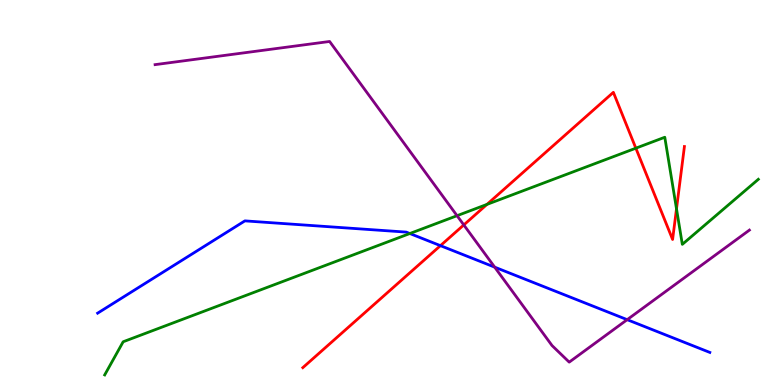[{'lines': ['blue', 'red'], 'intersections': [{'x': 5.68, 'y': 3.62}]}, {'lines': ['green', 'red'], 'intersections': [{'x': 6.28, 'y': 4.69}, {'x': 8.2, 'y': 6.15}, {'x': 8.73, 'y': 4.58}]}, {'lines': ['purple', 'red'], 'intersections': [{'x': 5.98, 'y': 4.16}]}, {'lines': ['blue', 'green'], 'intersections': [{'x': 5.29, 'y': 3.93}]}, {'lines': ['blue', 'purple'], 'intersections': [{'x': 6.38, 'y': 3.06}, {'x': 8.09, 'y': 1.7}]}, {'lines': ['green', 'purple'], 'intersections': [{'x': 5.9, 'y': 4.4}]}]